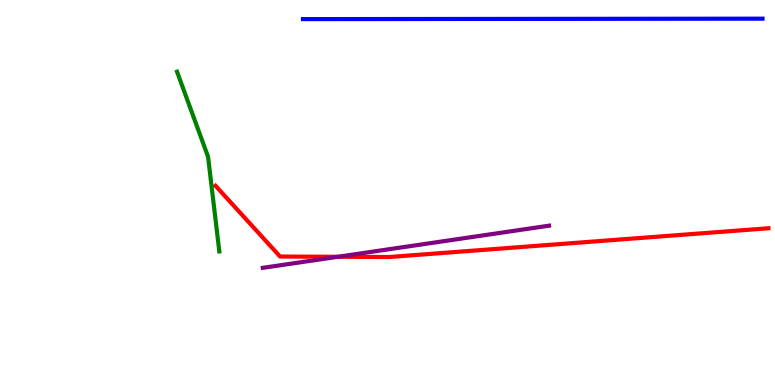[{'lines': ['blue', 'red'], 'intersections': []}, {'lines': ['green', 'red'], 'intersections': []}, {'lines': ['purple', 'red'], 'intersections': [{'x': 4.36, 'y': 3.33}]}, {'lines': ['blue', 'green'], 'intersections': []}, {'lines': ['blue', 'purple'], 'intersections': []}, {'lines': ['green', 'purple'], 'intersections': []}]